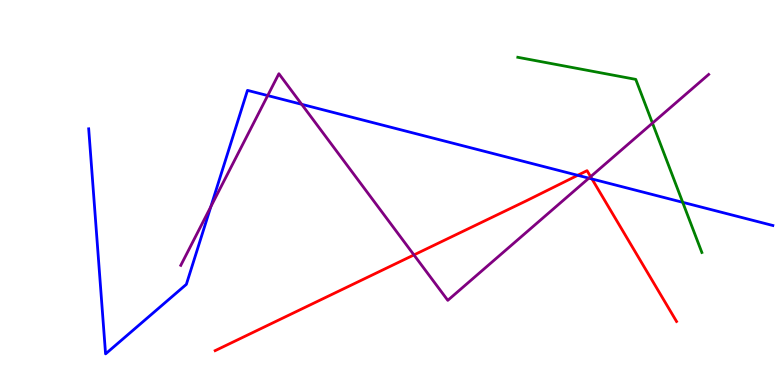[{'lines': ['blue', 'red'], 'intersections': [{'x': 7.45, 'y': 5.45}, {'x': 7.64, 'y': 5.35}]}, {'lines': ['green', 'red'], 'intersections': []}, {'lines': ['purple', 'red'], 'intersections': [{'x': 5.34, 'y': 3.38}, {'x': 7.62, 'y': 5.41}]}, {'lines': ['blue', 'green'], 'intersections': [{'x': 8.81, 'y': 4.75}]}, {'lines': ['blue', 'purple'], 'intersections': [{'x': 2.72, 'y': 4.63}, {'x': 3.45, 'y': 7.52}, {'x': 3.89, 'y': 7.29}, {'x': 7.6, 'y': 5.37}]}, {'lines': ['green', 'purple'], 'intersections': [{'x': 8.42, 'y': 6.8}]}]